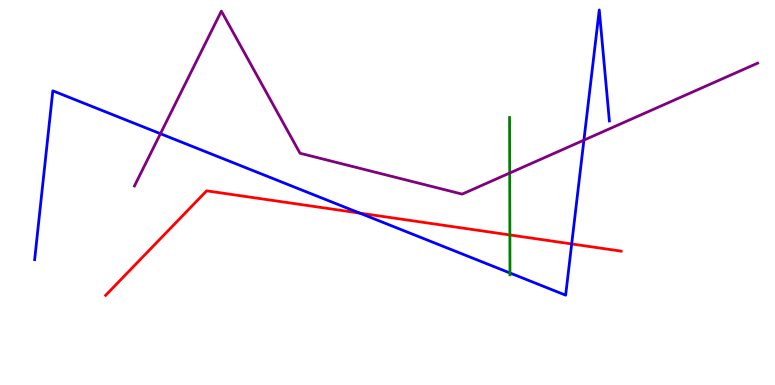[{'lines': ['blue', 'red'], 'intersections': [{'x': 4.64, 'y': 4.47}, {'x': 7.38, 'y': 3.66}]}, {'lines': ['green', 'red'], 'intersections': [{'x': 6.58, 'y': 3.9}]}, {'lines': ['purple', 'red'], 'intersections': []}, {'lines': ['blue', 'green'], 'intersections': [{'x': 6.58, 'y': 2.91}]}, {'lines': ['blue', 'purple'], 'intersections': [{'x': 2.07, 'y': 6.53}, {'x': 7.53, 'y': 6.36}]}, {'lines': ['green', 'purple'], 'intersections': [{'x': 6.58, 'y': 5.51}]}]